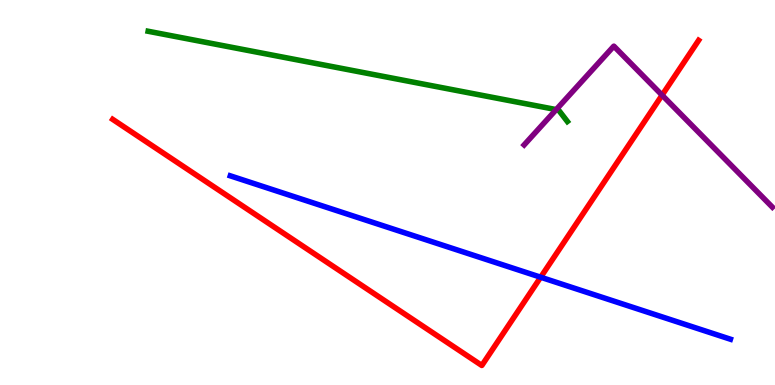[{'lines': ['blue', 'red'], 'intersections': [{'x': 6.98, 'y': 2.8}]}, {'lines': ['green', 'red'], 'intersections': []}, {'lines': ['purple', 'red'], 'intersections': [{'x': 8.54, 'y': 7.53}]}, {'lines': ['blue', 'green'], 'intersections': []}, {'lines': ['blue', 'purple'], 'intersections': []}, {'lines': ['green', 'purple'], 'intersections': [{'x': 7.18, 'y': 7.15}]}]